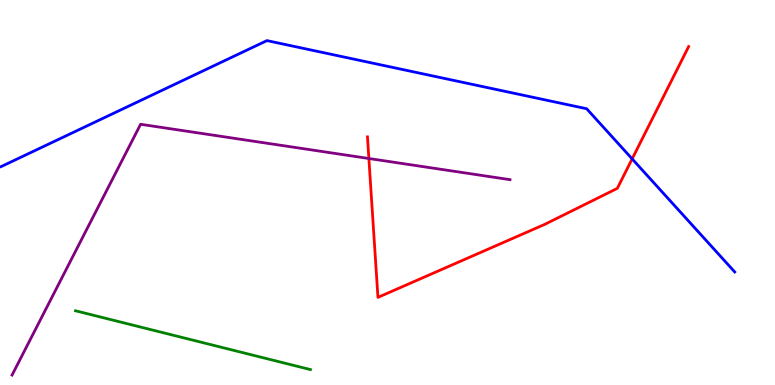[{'lines': ['blue', 'red'], 'intersections': [{'x': 8.16, 'y': 5.87}]}, {'lines': ['green', 'red'], 'intersections': []}, {'lines': ['purple', 'red'], 'intersections': [{'x': 4.76, 'y': 5.88}]}, {'lines': ['blue', 'green'], 'intersections': []}, {'lines': ['blue', 'purple'], 'intersections': []}, {'lines': ['green', 'purple'], 'intersections': []}]